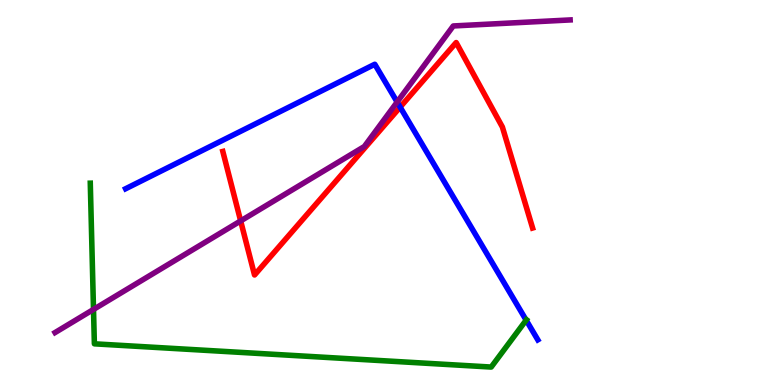[{'lines': ['blue', 'red'], 'intersections': [{'x': 5.16, 'y': 7.22}]}, {'lines': ['green', 'red'], 'intersections': []}, {'lines': ['purple', 'red'], 'intersections': [{'x': 3.11, 'y': 4.26}]}, {'lines': ['blue', 'green'], 'intersections': [{'x': 6.79, 'y': 1.68}]}, {'lines': ['blue', 'purple'], 'intersections': [{'x': 5.12, 'y': 7.35}]}, {'lines': ['green', 'purple'], 'intersections': [{'x': 1.21, 'y': 1.96}]}]